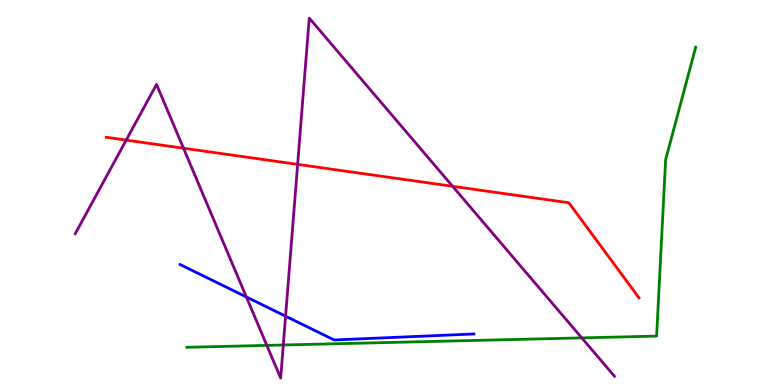[{'lines': ['blue', 'red'], 'intersections': []}, {'lines': ['green', 'red'], 'intersections': []}, {'lines': ['purple', 'red'], 'intersections': [{'x': 1.63, 'y': 6.36}, {'x': 2.37, 'y': 6.15}, {'x': 3.84, 'y': 5.73}, {'x': 5.84, 'y': 5.16}]}, {'lines': ['blue', 'green'], 'intersections': []}, {'lines': ['blue', 'purple'], 'intersections': [{'x': 3.18, 'y': 2.29}, {'x': 3.68, 'y': 1.79}]}, {'lines': ['green', 'purple'], 'intersections': [{'x': 3.44, 'y': 1.03}, {'x': 3.66, 'y': 1.04}, {'x': 7.51, 'y': 1.22}]}]